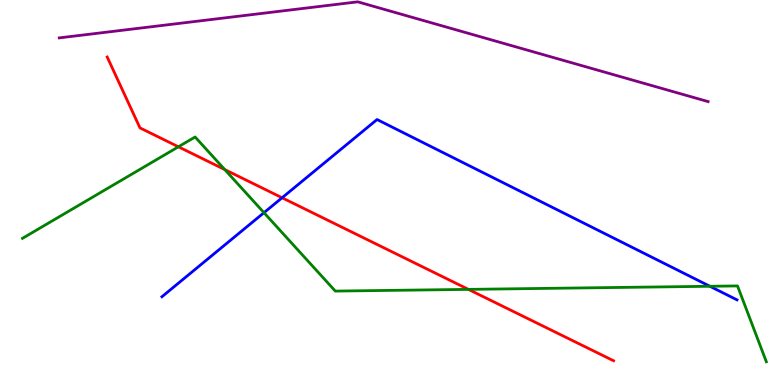[{'lines': ['blue', 'red'], 'intersections': [{'x': 3.64, 'y': 4.86}]}, {'lines': ['green', 'red'], 'intersections': [{'x': 2.3, 'y': 6.19}, {'x': 2.9, 'y': 5.6}, {'x': 6.04, 'y': 2.48}]}, {'lines': ['purple', 'red'], 'intersections': []}, {'lines': ['blue', 'green'], 'intersections': [{'x': 3.41, 'y': 4.48}, {'x': 9.16, 'y': 2.56}]}, {'lines': ['blue', 'purple'], 'intersections': []}, {'lines': ['green', 'purple'], 'intersections': []}]